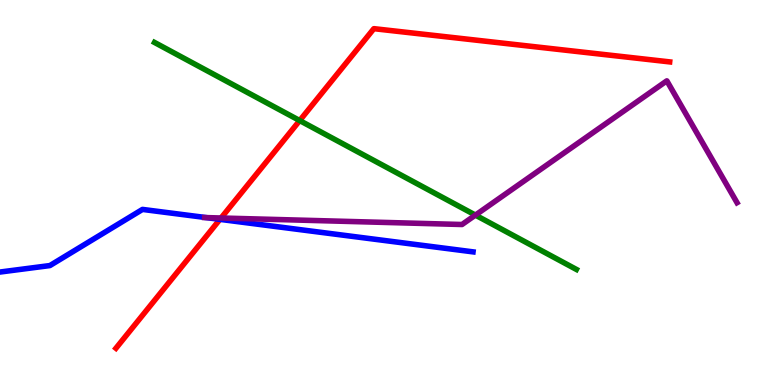[{'lines': ['blue', 'red'], 'intersections': [{'x': 2.84, 'y': 4.3}]}, {'lines': ['green', 'red'], 'intersections': [{'x': 3.87, 'y': 6.87}]}, {'lines': ['purple', 'red'], 'intersections': [{'x': 2.85, 'y': 4.34}]}, {'lines': ['blue', 'green'], 'intersections': []}, {'lines': ['blue', 'purple'], 'intersections': [{'x': 2.66, 'y': 4.35}]}, {'lines': ['green', 'purple'], 'intersections': [{'x': 6.13, 'y': 4.41}]}]